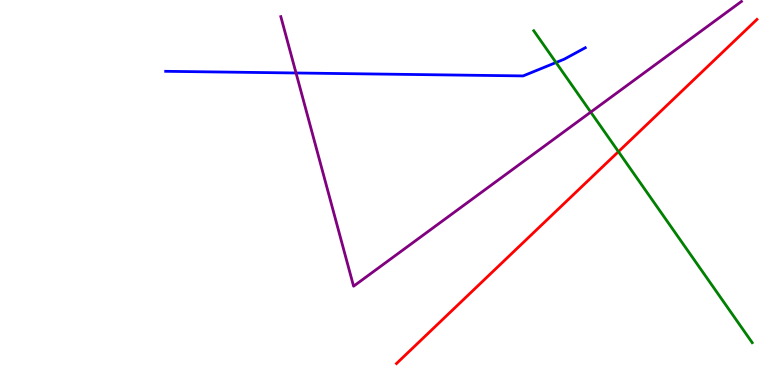[{'lines': ['blue', 'red'], 'intersections': []}, {'lines': ['green', 'red'], 'intersections': [{'x': 7.98, 'y': 6.06}]}, {'lines': ['purple', 'red'], 'intersections': []}, {'lines': ['blue', 'green'], 'intersections': [{'x': 7.17, 'y': 8.38}]}, {'lines': ['blue', 'purple'], 'intersections': [{'x': 3.82, 'y': 8.1}]}, {'lines': ['green', 'purple'], 'intersections': [{'x': 7.62, 'y': 7.09}]}]